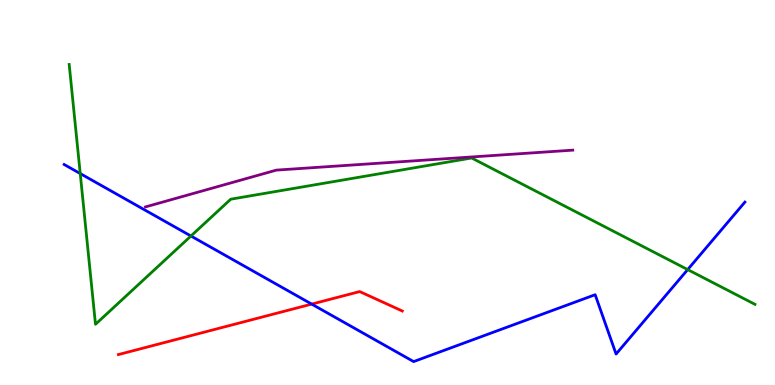[{'lines': ['blue', 'red'], 'intersections': [{'x': 4.02, 'y': 2.1}]}, {'lines': ['green', 'red'], 'intersections': []}, {'lines': ['purple', 'red'], 'intersections': []}, {'lines': ['blue', 'green'], 'intersections': [{'x': 1.04, 'y': 5.49}, {'x': 2.46, 'y': 3.87}, {'x': 8.87, 'y': 3.0}]}, {'lines': ['blue', 'purple'], 'intersections': []}, {'lines': ['green', 'purple'], 'intersections': []}]